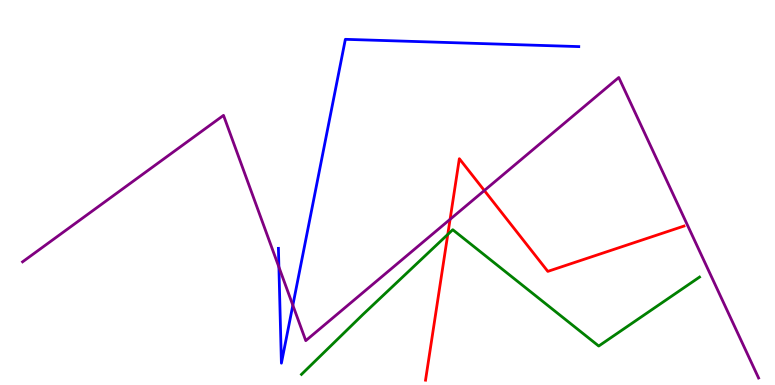[{'lines': ['blue', 'red'], 'intersections': []}, {'lines': ['green', 'red'], 'intersections': [{'x': 5.78, 'y': 3.91}]}, {'lines': ['purple', 'red'], 'intersections': [{'x': 5.81, 'y': 4.3}, {'x': 6.25, 'y': 5.05}]}, {'lines': ['blue', 'green'], 'intersections': []}, {'lines': ['blue', 'purple'], 'intersections': [{'x': 3.6, 'y': 3.06}, {'x': 3.78, 'y': 2.07}]}, {'lines': ['green', 'purple'], 'intersections': []}]